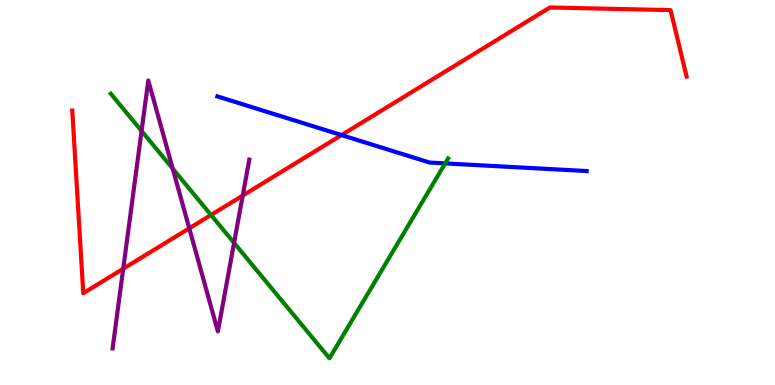[{'lines': ['blue', 'red'], 'intersections': [{'x': 4.41, 'y': 6.49}]}, {'lines': ['green', 'red'], 'intersections': [{'x': 2.72, 'y': 4.42}]}, {'lines': ['purple', 'red'], 'intersections': [{'x': 1.59, 'y': 3.02}, {'x': 2.44, 'y': 4.07}, {'x': 3.13, 'y': 4.92}]}, {'lines': ['blue', 'green'], 'intersections': [{'x': 5.74, 'y': 5.76}]}, {'lines': ['blue', 'purple'], 'intersections': []}, {'lines': ['green', 'purple'], 'intersections': [{'x': 1.83, 'y': 6.6}, {'x': 2.23, 'y': 5.62}, {'x': 3.02, 'y': 3.69}]}]